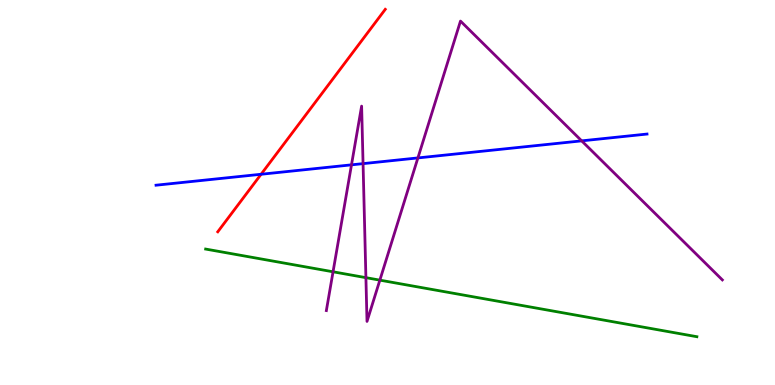[{'lines': ['blue', 'red'], 'intersections': [{'x': 3.37, 'y': 5.47}]}, {'lines': ['green', 'red'], 'intersections': []}, {'lines': ['purple', 'red'], 'intersections': []}, {'lines': ['blue', 'green'], 'intersections': []}, {'lines': ['blue', 'purple'], 'intersections': [{'x': 4.54, 'y': 5.72}, {'x': 4.68, 'y': 5.75}, {'x': 5.39, 'y': 5.9}, {'x': 7.51, 'y': 6.34}]}, {'lines': ['green', 'purple'], 'intersections': [{'x': 4.3, 'y': 2.94}, {'x': 4.72, 'y': 2.79}, {'x': 4.9, 'y': 2.72}]}]